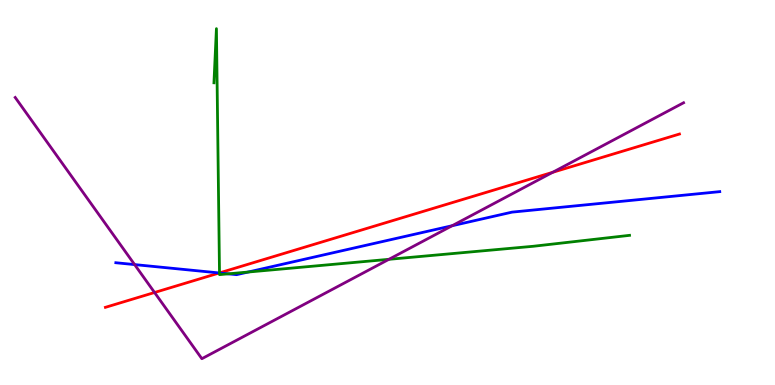[{'lines': ['blue', 'red'], 'intersections': [{'x': 2.83, 'y': 2.91}]}, {'lines': ['green', 'red'], 'intersections': [{'x': 2.83, 'y': 2.91}]}, {'lines': ['purple', 'red'], 'intersections': [{'x': 1.99, 'y': 2.4}, {'x': 7.13, 'y': 5.52}]}, {'lines': ['blue', 'green'], 'intersections': [{'x': 2.83, 'y': 2.91}, {'x': 2.94, 'y': 2.89}, {'x': 3.2, 'y': 2.93}]}, {'lines': ['blue', 'purple'], 'intersections': [{'x': 1.74, 'y': 3.13}, {'x': 5.83, 'y': 4.14}]}, {'lines': ['green', 'purple'], 'intersections': [{'x': 5.02, 'y': 3.26}]}]